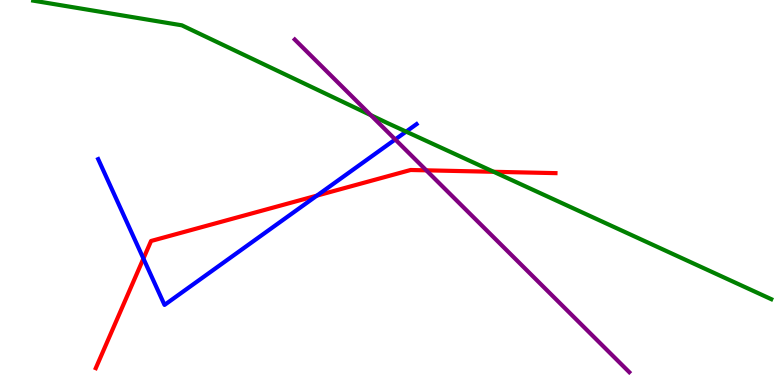[{'lines': ['blue', 'red'], 'intersections': [{'x': 1.85, 'y': 3.28}, {'x': 4.09, 'y': 4.92}]}, {'lines': ['green', 'red'], 'intersections': [{'x': 6.37, 'y': 5.54}]}, {'lines': ['purple', 'red'], 'intersections': [{'x': 5.5, 'y': 5.58}]}, {'lines': ['blue', 'green'], 'intersections': [{'x': 5.24, 'y': 6.58}]}, {'lines': ['blue', 'purple'], 'intersections': [{'x': 5.1, 'y': 6.38}]}, {'lines': ['green', 'purple'], 'intersections': [{'x': 4.78, 'y': 7.01}]}]